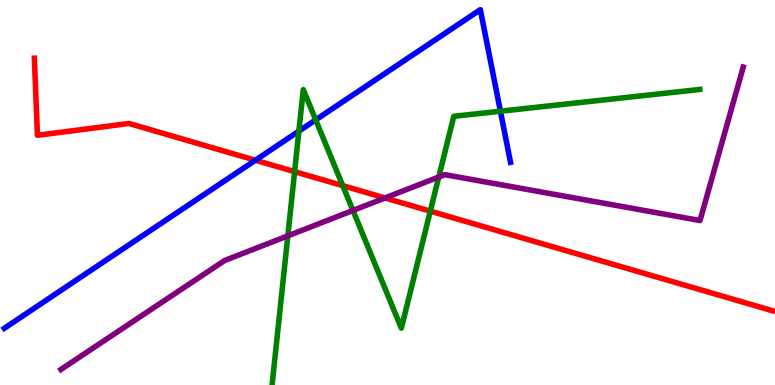[{'lines': ['blue', 'red'], 'intersections': [{'x': 3.3, 'y': 5.84}]}, {'lines': ['green', 'red'], 'intersections': [{'x': 3.8, 'y': 5.54}, {'x': 4.42, 'y': 5.18}, {'x': 5.55, 'y': 4.52}]}, {'lines': ['purple', 'red'], 'intersections': [{'x': 4.97, 'y': 4.86}]}, {'lines': ['blue', 'green'], 'intersections': [{'x': 3.86, 'y': 6.59}, {'x': 4.07, 'y': 6.89}, {'x': 6.46, 'y': 7.11}]}, {'lines': ['blue', 'purple'], 'intersections': []}, {'lines': ['green', 'purple'], 'intersections': [{'x': 3.71, 'y': 3.87}, {'x': 4.55, 'y': 4.53}, {'x': 5.66, 'y': 5.4}]}]